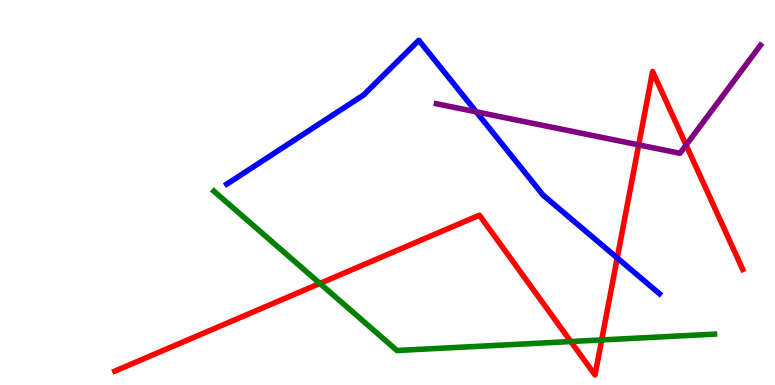[{'lines': ['blue', 'red'], 'intersections': [{'x': 7.96, 'y': 3.3}]}, {'lines': ['green', 'red'], 'intersections': [{'x': 4.13, 'y': 2.64}, {'x': 7.37, 'y': 1.13}, {'x': 7.76, 'y': 1.17}]}, {'lines': ['purple', 'red'], 'intersections': [{'x': 8.24, 'y': 6.24}, {'x': 8.85, 'y': 6.23}]}, {'lines': ['blue', 'green'], 'intersections': []}, {'lines': ['blue', 'purple'], 'intersections': [{'x': 6.15, 'y': 7.09}]}, {'lines': ['green', 'purple'], 'intersections': []}]